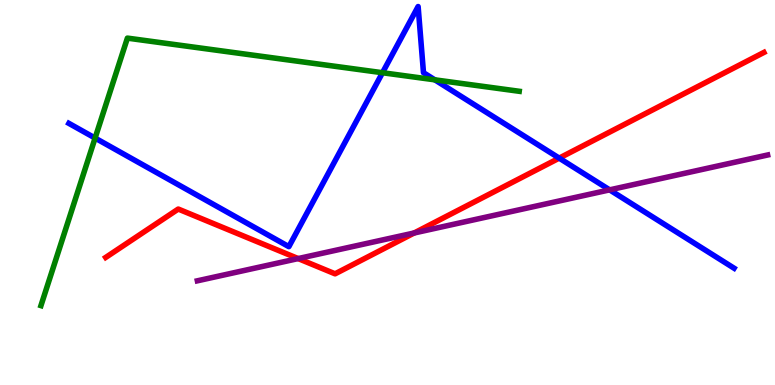[{'lines': ['blue', 'red'], 'intersections': [{'x': 7.22, 'y': 5.89}]}, {'lines': ['green', 'red'], 'intersections': []}, {'lines': ['purple', 'red'], 'intersections': [{'x': 3.85, 'y': 3.28}, {'x': 5.34, 'y': 3.95}]}, {'lines': ['blue', 'green'], 'intersections': [{'x': 1.23, 'y': 6.41}, {'x': 4.94, 'y': 8.11}, {'x': 5.61, 'y': 7.93}]}, {'lines': ['blue', 'purple'], 'intersections': [{'x': 7.87, 'y': 5.07}]}, {'lines': ['green', 'purple'], 'intersections': []}]